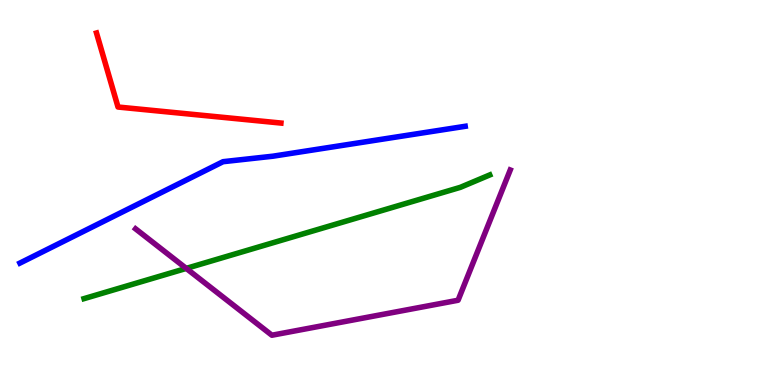[{'lines': ['blue', 'red'], 'intersections': []}, {'lines': ['green', 'red'], 'intersections': []}, {'lines': ['purple', 'red'], 'intersections': []}, {'lines': ['blue', 'green'], 'intersections': []}, {'lines': ['blue', 'purple'], 'intersections': []}, {'lines': ['green', 'purple'], 'intersections': [{'x': 2.4, 'y': 3.03}]}]